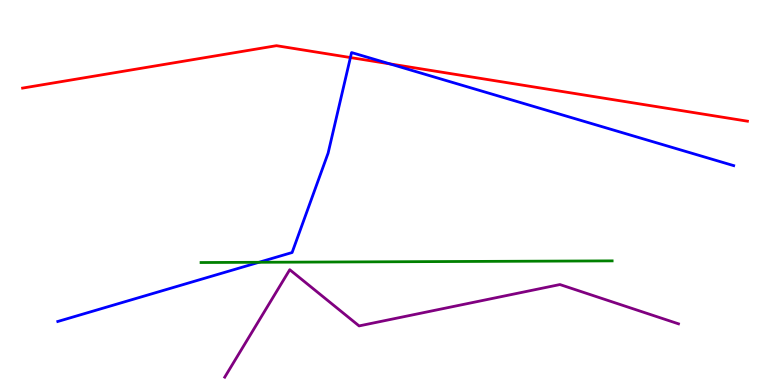[{'lines': ['blue', 'red'], 'intersections': [{'x': 4.52, 'y': 8.51}, {'x': 5.03, 'y': 8.34}]}, {'lines': ['green', 'red'], 'intersections': []}, {'lines': ['purple', 'red'], 'intersections': []}, {'lines': ['blue', 'green'], 'intersections': [{'x': 3.34, 'y': 3.19}]}, {'lines': ['blue', 'purple'], 'intersections': []}, {'lines': ['green', 'purple'], 'intersections': []}]